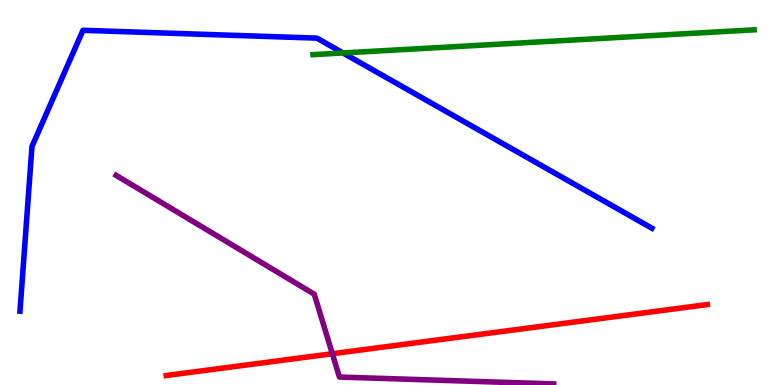[{'lines': ['blue', 'red'], 'intersections': []}, {'lines': ['green', 'red'], 'intersections': []}, {'lines': ['purple', 'red'], 'intersections': [{'x': 4.29, 'y': 0.812}]}, {'lines': ['blue', 'green'], 'intersections': [{'x': 4.43, 'y': 8.62}]}, {'lines': ['blue', 'purple'], 'intersections': []}, {'lines': ['green', 'purple'], 'intersections': []}]